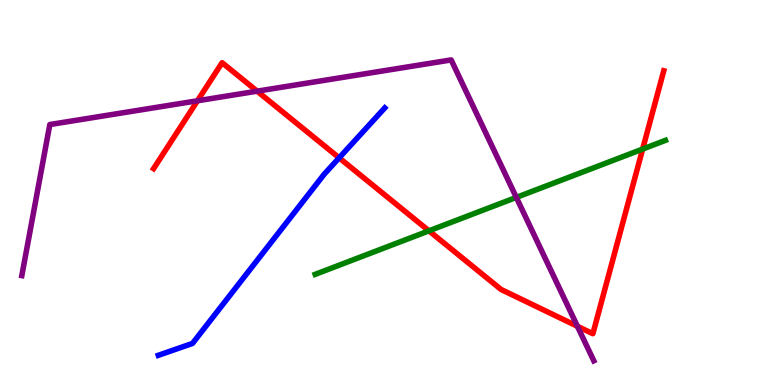[{'lines': ['blue', 'red'], 'intersections': [{'x': 4.38, 'y': 5.9}]}, {'lines': ['green', 'red'], 'intersections': [{'x': 5.53, 'y': 4.0}, {'x': 8.29, 'y': 6.13}]}, {'lines': ['purple', 'red'], 'intersections': [{'x': 2.55, 'y': 7.38}, {'x': 3.32, 'y': 7.63}, {'x': 7.45, 'y': 1.53}]}, {'lines': ['blue', 'green'], 'intersections': []}, {'lines': ['blue', 'purple'], 'intersections': []}, {'lines': ['green', 'purple'], 'intersections': [{'x': 6.66, 'y': 4.87}]}]